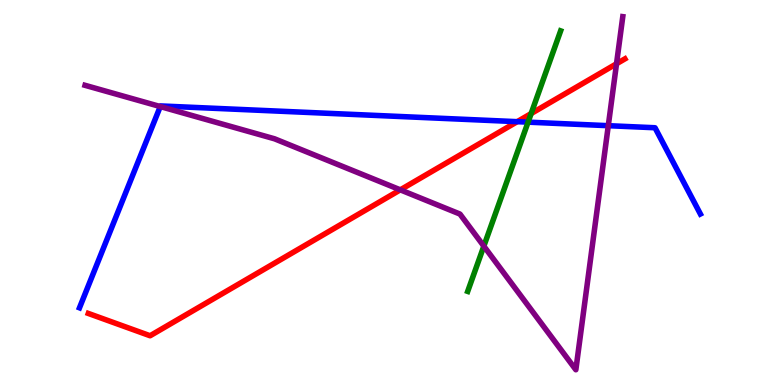[{'lines': ['blue', 'red'], 'intersections': [{'x': 6.67, 'y': 6.84}]}, {'lines': ['green', 'red'], 'intersections': [{'x': 6.85, 'y': 7.05}]}, {'lines': ['purple', 'red'], 'intersections': [{'x': 5.17, 'y': 5.07}, {'x': 7.96, 'y': 8.34}]}, {'lines': ['blue', 'green'], 'intersections': [{'x': 6.81, 'y': 6.83}]}, {'lines': ['blue', 'purple'], 'intersections': [{'x': 2.07, 'y': 7.23}, {'x': 7.85, 'y': 6.74}]}, {'lines': ['green', 'purple'], 'intersections': [{'x': 6.24, 'y': 3.61}]}]